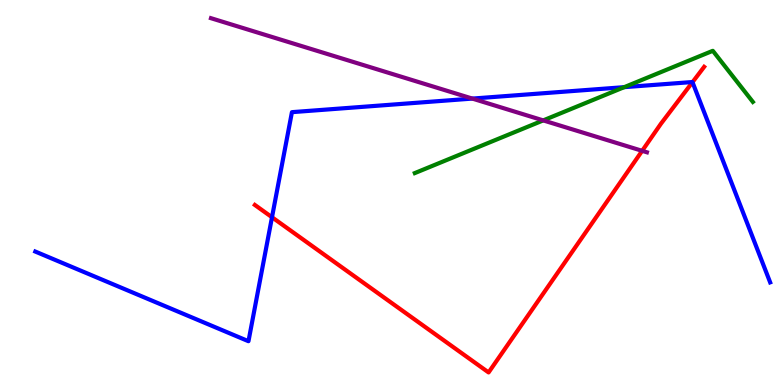[{'lines': ['blue', 'red'], 'intersections': [{'x': 3.51, 'y': 4.36}, {'x': 8.94, 'y': 7.87}]}, {'lines': ['green', 'red'], 'intersections': []}, {'lines': ['purple', 'red'], 'intersections': [{'x': 8.29, 'y': 6.08}]}, {'lines': ['blue', 'green'], 'intersections': [{'x': 8.05, 'y': 7.74}]}, {'lines': ['blue', 'purple'], 'intersections': [{'x': 6.09, 'y': 7.44}]}, {'lines': ['green', 'purple'], 'intersections': [{'x': 7.01, 'y': 6.87}]}]